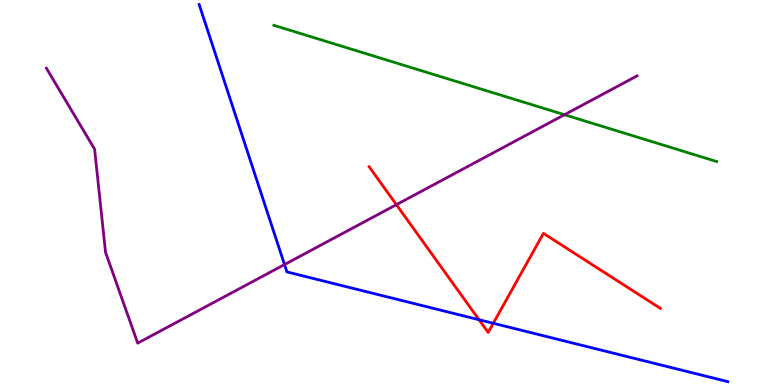[{'lines': ['blue', 'red'], 'intersections': [{'x': 6.18, 'y': 1.7}, {'x': 6.36, 'y': 1.6}]}, {'lines': ['green', 'red'], 'intersections': []}, {'lines': ['purple', 'red'], 'intersections': [{'x': 5.11, 'y': 4.68}]}, {'lines': ['blue', 'green'], 'intersections': []}, {'lines': ['blue', 'purple'], 'intersections': [{'x': 3.67, 'y': 3.13}]}, {'lines': ['green', 'purple'], 'intersections': [{'x': 7.28, 'y': 7.02}]}]